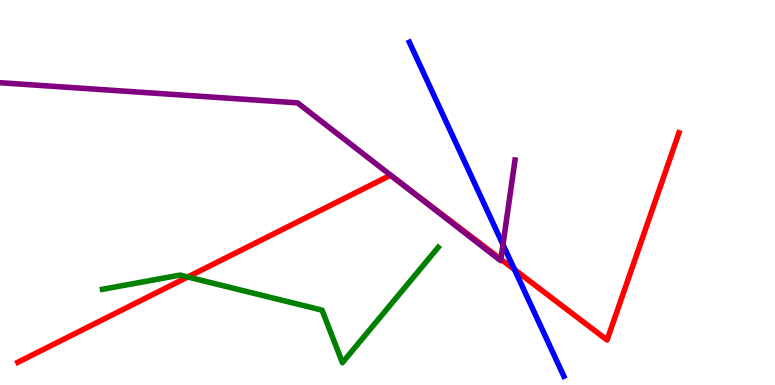[{'lines': ['blue', 'red'], 'intersections': [{'x': 6.64, 'y': 3.0}]}, {'lines': ['green', 'red'], 'intersections': [{'x': 2.42, 'y': 2.81}]}, {'lines': ['purple', 'red'], 'intersections': [{'x': 5.19, 'y': 5.22}, {'x': 6.46, 'y': 3.27}]}, {'lines': ['blue', 'green'], 'intersections': []}, {'lines': ['blue', 'purple'], 'intersections': [{'x': 6.49, 'y': 3.65}]}, {'lines': ['green', 'purple'], 'intersections': []}]